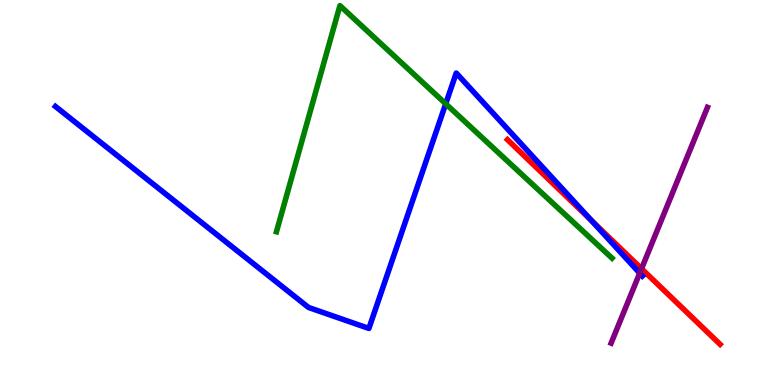[{'lines': ['blue', 'red'], 'intersections': [{'x': 7.63, 'y': 4.28}]}, {'lines': ['green', 'red'], 'intersections': []}, {'lines': ['purple', 'red'], 'intersections': [{'x': 8.28, 'y': 3.02}]}, {'lines': ['blue', 'green'], 'intersections': [{'x': 5.75, 'y': 7.3}]}, {'lines': ['blue', 'purple'], 'intersections': [{'x': 8.25, 'y': 2.9}]}, {'lines': ['green', 'purple'], 'intersections': []}]